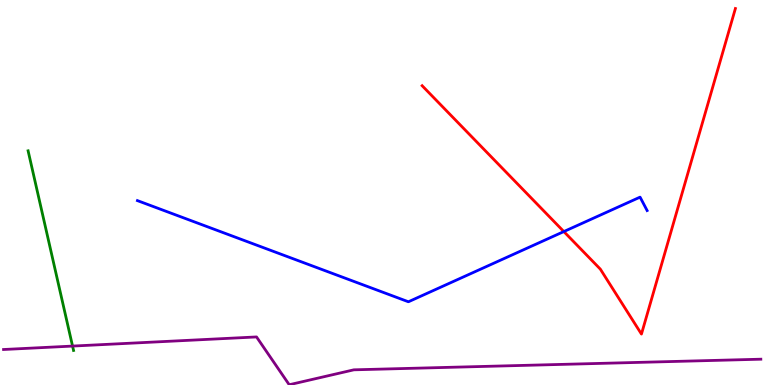[{'lines': ['blue', 'red'], 'intersections': [{'x': 7.28, 'y': 3.99}]}, {'lines': ['green', 'red'], 'intersections': []}, {'lines': ['purple', 'red'], 'intersections': []}, {'lines': ['blue', 'green'], 'intersections': []}, {'lines': ['blue', 'purple'], 'intersections': []}, {'lines': ['green', 'purple'], 'intersections': [{'x': 0.936, 'y': 1.01}]}]